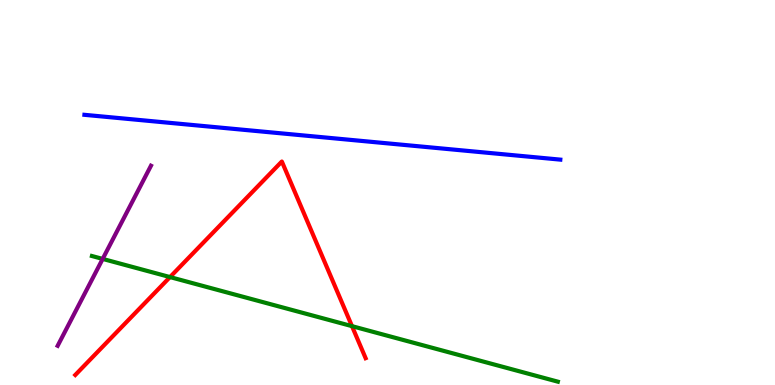[{'lines': ['blue', 'red'], 'intersections': []}, {'lines': ['green', 'red'], 'intersections': [{'x': 2.19, 'y': 2.8}, {'x': 4.54, 'y': 1.53}]}, {'lines': ['purple', 'red'], 'intersections': []}, {'lines': ['blue', 'green'], 'intersections': []}, {'lines': ['blue', 'purple'], 'intersections': []}, {'lines': ['green', 'purple'], 'intersections': [{'x': 1.32, 'y': 3.27}]}]